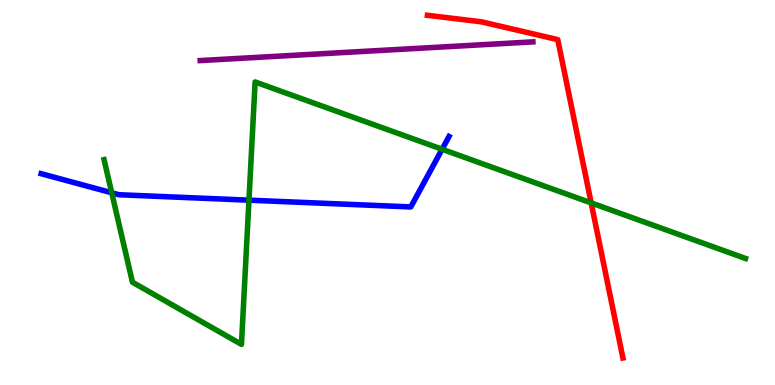[{'lines': ['blue', 'red'], 'intersections': []}, {'lines': ['green', 'red'], 'intersections': [{'x': 7.63, 'y': 4.73}]}, {'lines': ['purple', 'red'], 'intersections': []}, {'lines': ['blue', 'green'], 'intersections': [{'x': 1.44, 'y': 4.99}, {'x': 3.21, 'y': 4.8}, {'x': 5.7, 'y': 6.12}]}, {'lines': ['blue', 'purple'], 'intersections': []}, {'lines': ['green', 'purple'], 'intersections': []}]